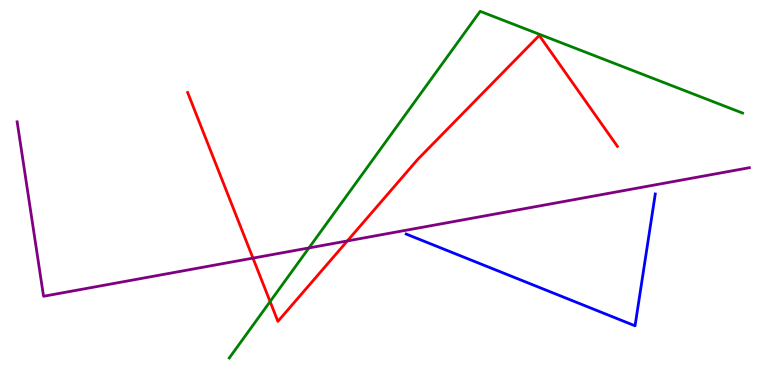[{'lines': ['blue', 'red'], 'intersections': []}, {'lines': ['green', 'red'], 'intersections': [{'x': 3.49, 'y': 2.17}]}, {'lines': ['purple', 'red'], 'intersections': [{'x': 3.26, 'y': 3.3}, {'x': 4.48, 'y': 3.74}]}, {'lines': ['blue', 'green'], 'intersections': []}, {'lines': ['blue', 'purple'], 'intersections': []}, {'lines': ['green', 'purple'], 'intersections': [{'x': 3.99, 'y': 3.56}]}]